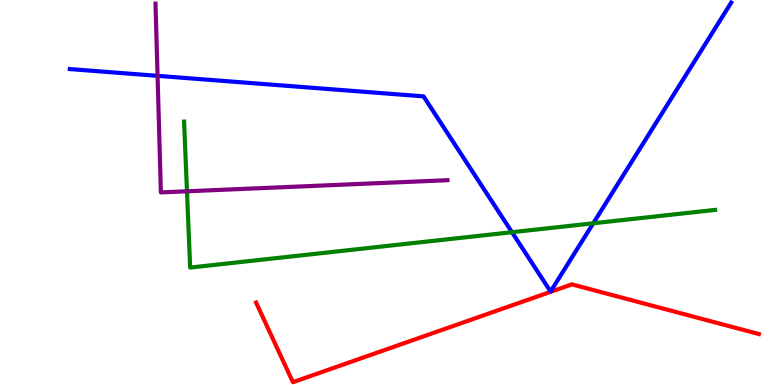[{'lines': ['blue', 'red'], 'intersections': []}, {'lines': ['green', 'red'], 'intersections': []}, {'lines': ['purple', 'red'], 'intersections': []}, {'lines': ['blue', 'green'], 'intersections': [{'x': 6.61, 'y': 3.97}, {'x': 7.65, 'y': 4.2}]}, {'lines': ['blue', 'purple'], 'intersections': [{'x': 2.03, 'y': 8.03}]}, {'lines': ['green', 'purple'], 'intersections': [{'x': 2.41, 'y': 5.03}]}]